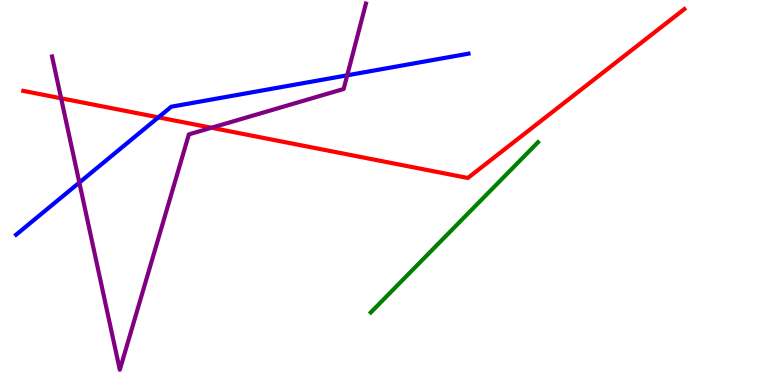[{'lines': ['blue', 'red'], 'intersections': [{'x': 2.04, 'y': 6.95}]}, {'lines': ['green', 'red'], 'intersections': []}, {'lines': ['purple', 'red'], 'intersections': [{'x': 0.789, 'y': 7.45}, {'x': 2.73, 'y': 6.68}]}, {'lines': ['blue', 'green'], 'intersections': []}, {'lines': ['blue', 'purple'], 'intersections': [{'x': 1.02, 'y': 5.26}, {'x': 4.48, 'y': 8.04}]}, {'lines': ['green', 'purple'], 'intersections': []}]